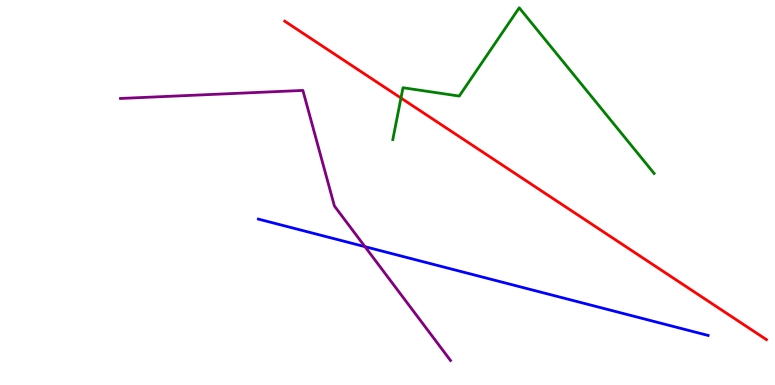[{'lines': ['blue', 'red'], 'intersections': []}, {'lines': ['green', 'red'], 'intersections': [{'x': 5.17, 'y': 7.45}]}, {'lines': ['purple', 'red'], 'intersections': []}, {'lines': ['blue', 'green'], 'intersections': []}, {'lines': ['blue', 'purple'], 'intersections': [{'x': 4.71, 'y': 3.59}]}, {'lines': ['green', 'purple'], 'intersections': []}]